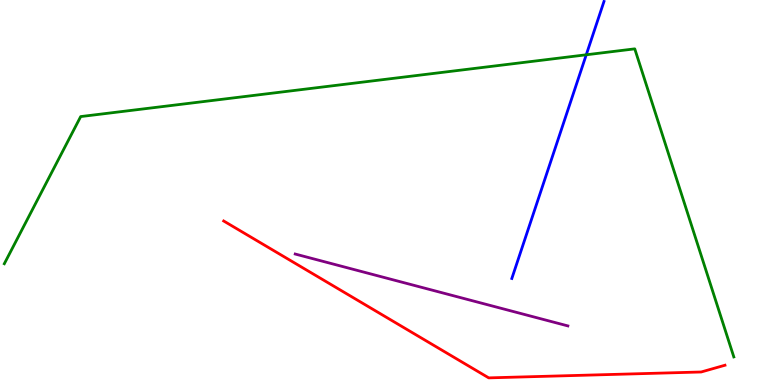[{'lines': ['blue', 'red'], 'intersections': []}, {'lines': ['green', 'red'], 'intersections': []}, {'lines': ['purple', 'red'], 'intersections': []}, {'lines': ['blue', 'green'], 'intersections': [{'x': 7.56, 'y': 8.58}]}, {'lines': ['blue', 'purple'], 'intersections': []}, {'lines': ['green', 'purple'], 'intersections': []}]